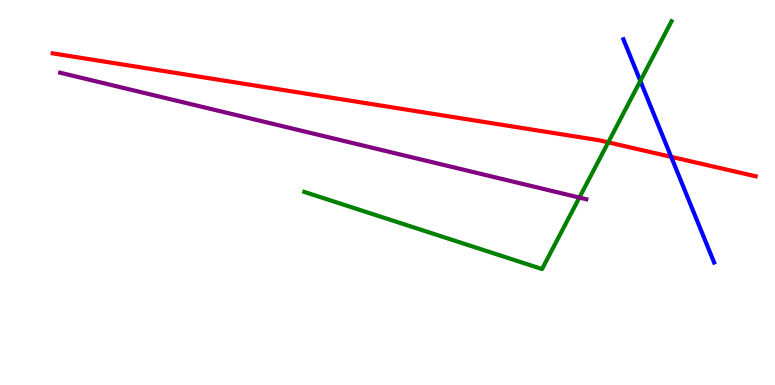[{'lines': ['blue', 'red'], 'intersections': [{'x': 8.66, 'y': 5.93}]}, {'lines': ['green', 'red'], 'intersections': [{'x': 7.85, 'y': 6.3}]}, {'lines': ['purple', 'red'], 'intersections': []}, {'lines': ['blue', 'green'], 'intersections': [{'x': 8.26, 'y': 7.9}]}, {'lines': ['blue', 'purple'], 'intersections': []}, {'lines': ['green', 'purple'], 'intersections': [{'x': 7.48, 'y': 4.87}]}]